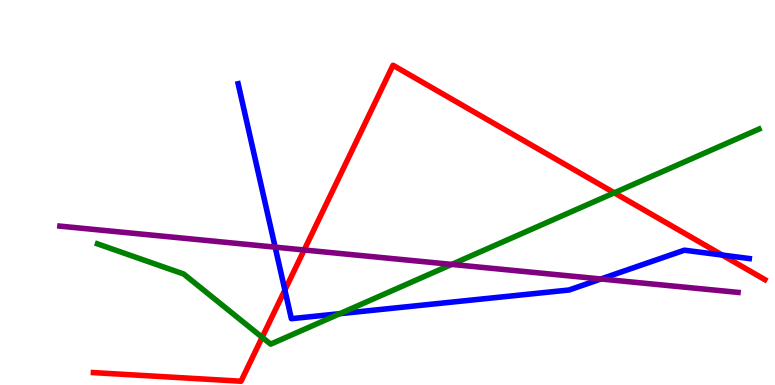[{'lines': ['blue', 'red'], 'intersections': [{'x': 3.68, 'y': 2.47}, {'x': 9.32, 'y': 3.38}]}, {'lines': ['green', 'red'], 'intersections': [{'x': 3.38, 'y': 1.24}, {'x': 7.93, 'y': 4.99}]}, {'lines': ['purple', 'red'], 'intersections': [{'x': 3.92, 'y': 3.51}]}, {'lines': ['blue', 'green'], 'intersections': [{'x': 4.39, 'y': 1.85}]}, {'lines': ['blue', 'purple'], 'intersections': [{'x': 3.55, 'y': 3.58}, {'x': 7.75, 'y': 2.75}]}, {'lines': ['green', 'purple'], 'intersections': [{'x': 5.83, 'y': 3.13}]}]